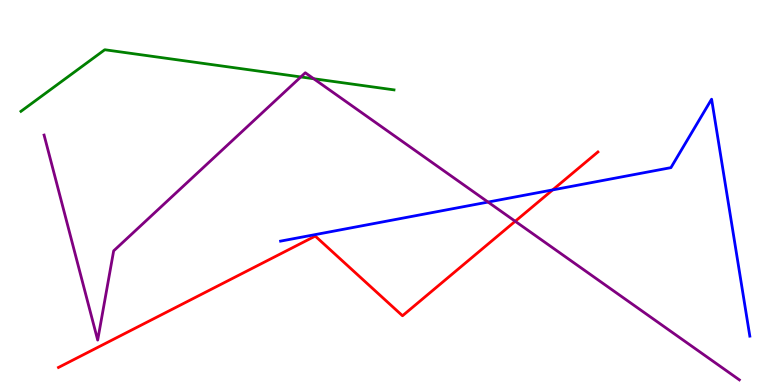[{'lines': ['blue', 'red'], 'intersections': [{'x': 7.13, 'y': 5.07}]}, {'lines': ['green', 'red'], 'intersections': []}, {'lines': ['purple', 'red'], 'intersections': [{'x': 6.65, 'y': 4.25}]}, {'lines': ['blue', 'green'], 'intersections': []}, {'lines': ['blue', 'purple'], 'intersections': [{'x': 6.3, 'y': 4.75}]}, {'lines': ['green', 'purple'], 'intersections': [{'x': 3.88, 'y': 8.0}, {'x': 4.05, 'y': 7.95}]}]